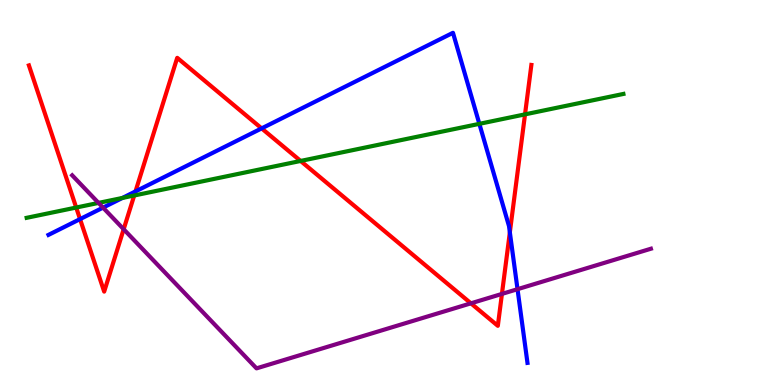[{'lines': ['blue', 'red'], 'intersections': [{'x': 1.03, 'y': 4.31}, {'x': 1.75, 'y': 5.03}, {'x': 3.38, 'y': 6.67}, {'x': 6.58, 'y': 3.96}]}, {'lines': ['green', 'red'], 'intersections': [{'x': 0.983, 'y': 4.61}, {'x': 1.73, 'y': 4.92}, {'x': 3.88, 'y': 5.82}, {'x': 6.77, 'y': 7.03}]}, {'lines': ['purple', 'red'], 'intersections': [{'x': 1.6, 'y': 4.05}, {'x': 6.08, 'y': 2.12}, {'x': 6.48, 'y': 2.37}]}, {'lines': ['blue', 'green'], 'intersections': [{'x': 1.58, 'y': 4.86}, {'x': 6.19, 'y': 6.78}]}, {'lines': ['blue', 'purple'], 'intersections': [{'x': 1.33, 'y': 4.61}, {'x': 6.68, 'y': 2.49}]}, {'lines': ['green', 'purple'], 'intersections': [{'x': 1.27, 'y': 4.73}]}]